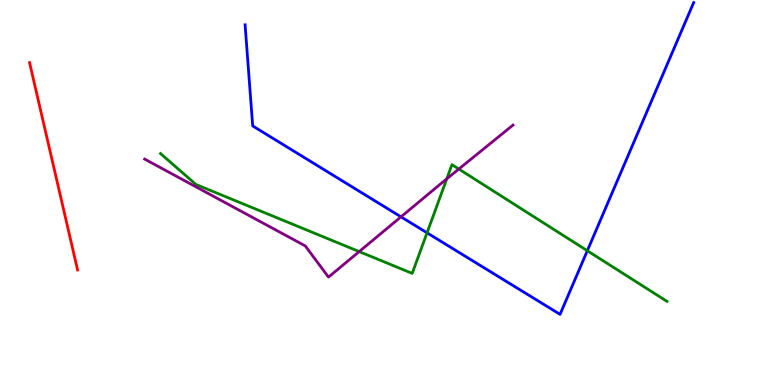[{'lines': ['blue', 'red'], 'intersections': []}, {'lines': ['green', 'red'], 'intersections': []}, {'lines': ['purple', 'red'], 'intersections': []}, {'lines': ['blue', 'green'], 'intersections': [{'x': 5.51, 'y': 3.95}, {'x': 7.58, 'y': 3.49}]}, {'lines': ['blue', 'purple'], 'intersections': [{'x': 5.17, 'y': 4.37}]}, {'lines': ['green', 'purple'], 'intersections': [{'x': 4.63, 'y': 3.47}, {'x': 5.76, 'y': 5.36}, {'x': 5.92, 'y': 5.61}]}]